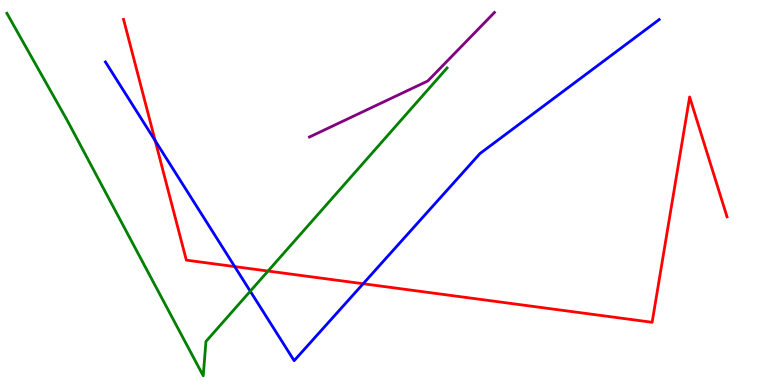[{'lines': ['blue', 'red'], 'intersections': [{'x': 2.0, 'y': 6.35}, {'x': 3.03, 'y': 3.08}, {'x': 4.69, 'y': 2.63}]}, {'lines': ['green', 'red'], 'intersections': [{'x': 3.46, 'y': 2.96}]}, {'lines': ['purple', 'red'], 'intersections': []}, {'lines': ['blue', 'green'], 'intersections': [{'x': 3.23, 'y': 2.44}]}, {'lines': ['blue', 'purple'], 'intersections': []}, {'lines': ['green', 'purple'], 'intersections': []}]